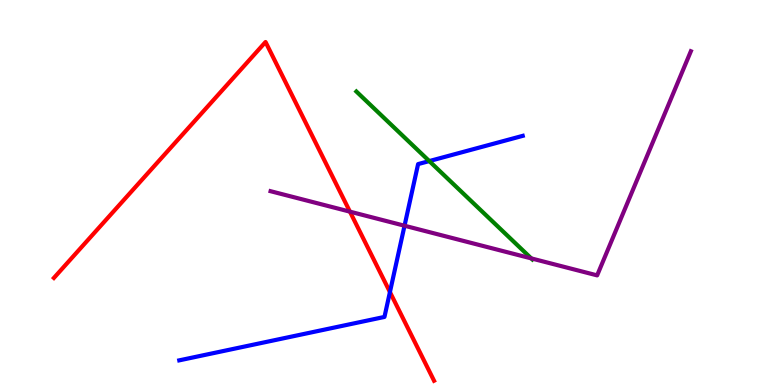[{'lines': ['blue', 'red'], 'intersections': [{'x': 5.03, 'y': 2.41}]}, {'lines': ['green', 'red'], 'intersections': []}, {'lines': ['purple', 'red'], 'intersections': [{'x': 4.52, 'y': 4.5}]}, {'lines': ['blue', 'green'], 'intersections': [{'x': 5.54, 'y': 5.82}]}, {'lines': ['blue', 'purple'], 'intersections': [{'x': 5.22, 'y': 4.14}]}, {'lines': ['green', 'purple'], 'intersections': [{'x': 6.86, 'y': 3.29}]}]